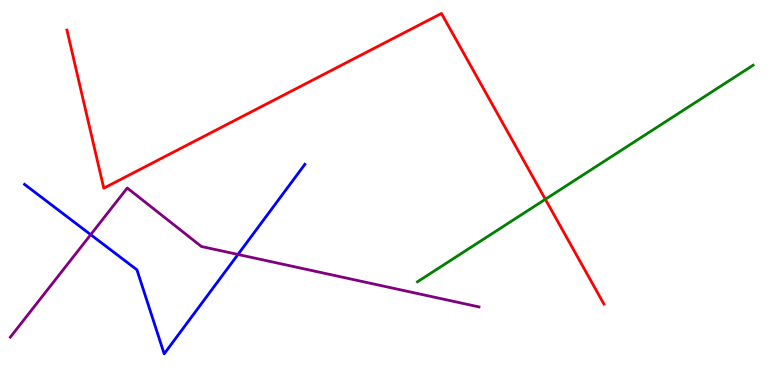[{'lines': ['blue', 'red'], 'intersections': []}, {'lines': ['green', 'red'], 'intersections': [{'x': 7.04, 'y': 4.82}]}, {'lines': ['purple', 'red'], 'intersections': []}, {'lines': ['blue', 'green'], 'intersections': []}, {'lines': ['blue', 'purple'], 'intersections': [{'x': 1.17, 'y': 3.91}, {'x': 3.07, 'y': 3.39}]}, {'lines': ['green', 'purple'], 'intersections': []}]